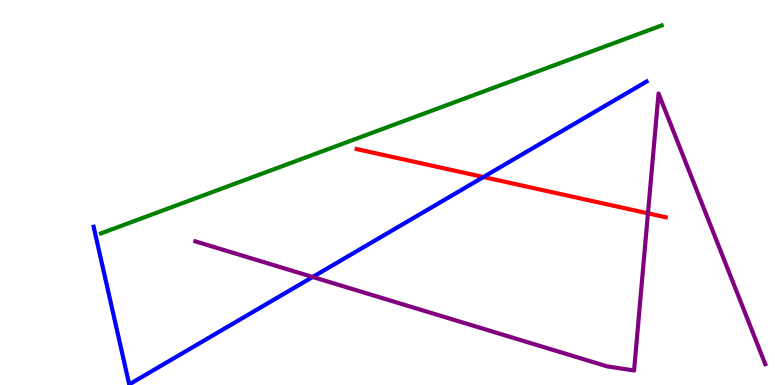[{'lines': ['blue', 'red'], 'intersections': [{'x': 6.24, 'y': 5.4}]}, {'lines': ['green', 'red'], 'intersections': []}, {'lines': ['purple', 'red'], 'intersections': [{'x': 8.36, 'y': 4.46}]}, {'lines': ['blue', 'green'], 'intersections': []}, {'lines': ['blue', 'purple'], 'intersections': [{'x': 4.03, 'y': 2.81}]}, {'lines': ['green', 'purple'], 'intersections': []}]